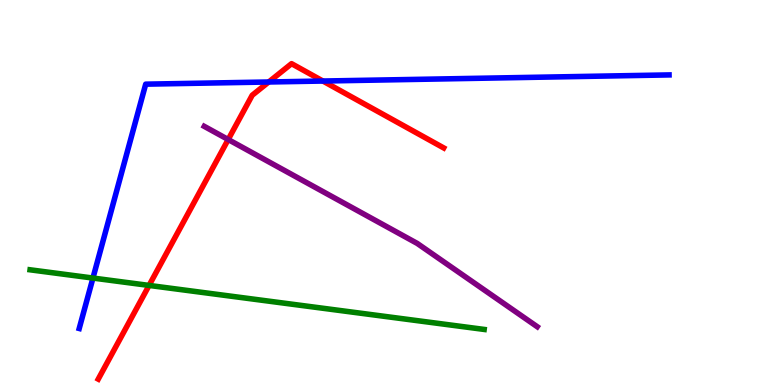[{'lines': ['blue', 'red'], 'intersections': [{'x': 3.47, 'y': 7.87}, {'x': 4.17, 'y': 7.9}]}, {'lines': ['green', 'red'], 'intersections': [{'x': 1.92, 'y': 2.59}]}, {'lines': ['purple', 'red'], 'intersections': [{'x': 2.94, 'y': 6.38}]}, {'lines': ['blue', 'green'], 'intersections': [{'x': 1.2, 'y': 2.78}]}, {'lines': ['blue', 'purple'], 'intersections': []}, {'lines': ['green', 'purple'], 'intersections': []}]